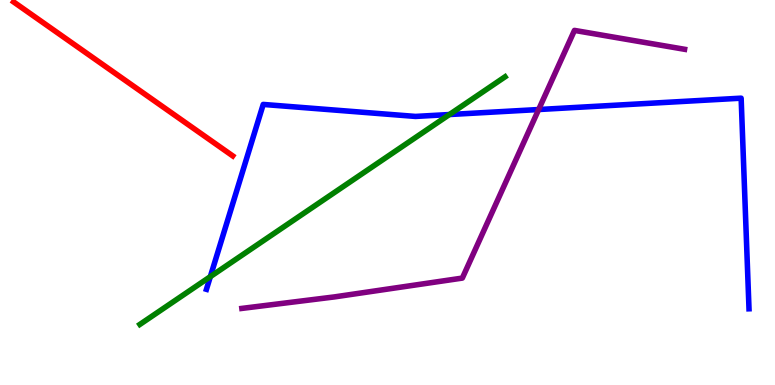[{'lines': ['blue', 'red'], 'intersections': []}, {'lines': ['green', 'red'], 'intersections': []}, {'lines': ['purple', 'red'], 'intersections': []}, {'lines': ['blue', 'green'], 'intersections': [{'x': 2.71, 'y': 2.81}, {'x': 5.8, 'y': 7.03}]}, {'lines': ['blue', 'purple'], 'intersections': [{'x': 6.95, 'y': 7.16}]}, {'lines': ['green', 'purple'], 'intersections': []}]